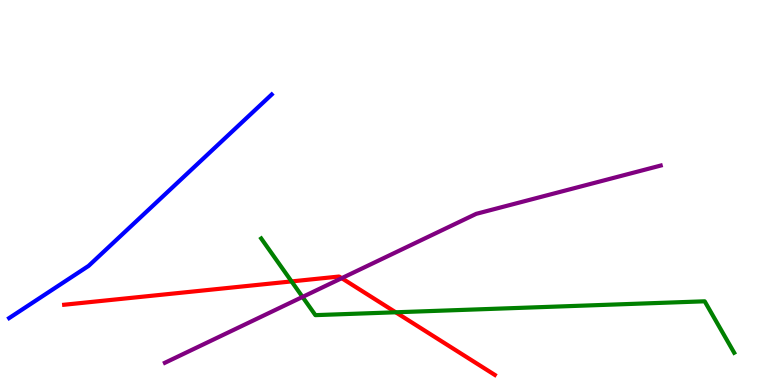[{'lines': ['blue', 'red'], 'intersections': []}, {'lines': ['green', 'red'], 'intersections': [{'x': 3.76, 'y': 2.69}, {'x': 5.11, 'y': 1.89}]}, {'lines': ['purple', 'red'], 'intersections': [{'x': 4.41, 'y': 2.77}]}, {'lines': ['blue', 'green'], 'intersections': []}, {'lines': ['blue', 'purple'], 'intersections': []}, {'lines': ['green', 'purple'], 'intersections': [{'x': 3.9, 'y': 2.29}]}]